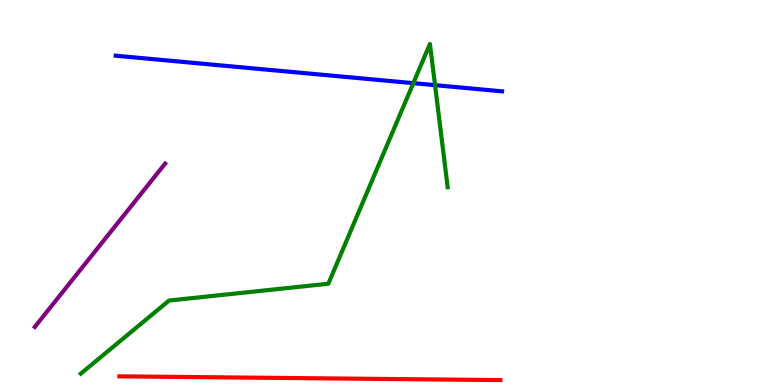[{'lines': ['blue', 'red'], 'intersections': []}, {'lines': ['green', 'red'], 'intersections': []}, {'lines': ['purple', 'red'], 'intersections': []}, {'lines': ['blue', 'green'], 'intersections': [{'x': 5.33, 'y': 7.84}, {'x': 5.61, 'y': 7.79}]}, {'lines': ['blue', 'purple'], 'intersections': []}, {'lines': ['green', 'purple'], 'intersections': []}]